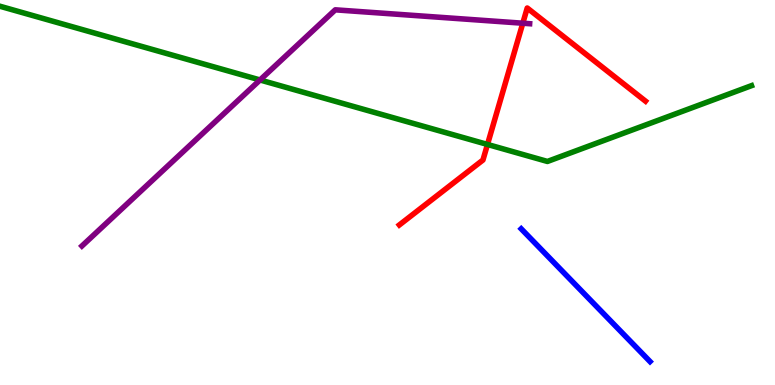[{'lines': ['blue', 'red'], 'intersections': []}, {'lines': ['green', 'red'], 'intersections': [{'x': 6.29, 'y': 6.25}]}, {'lines': ['purple', 'red'], 'intersections': [{'x': 6.75, 'y': 9.4}]}, {'lines': ['blue', 'green'], 'intersections': []}, {'lines': ['blue', 'purple'], 'intersections': []}, {'lines': ['green', 'purple'], 'intersections': [{'x': 3.36, 'y': 7.92}]}]